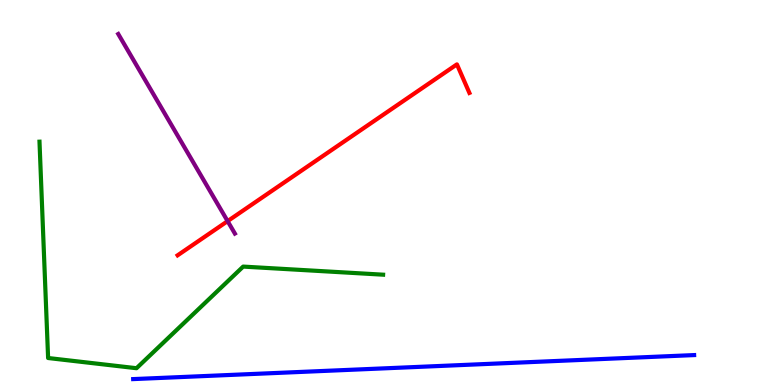[{'lines': ['blue', 'red'], 'intersections': []}, {'lines': ['green', 'red'], 'intersections': []}, {'lines': ['purple', 'red'], 'intersections': [{'x': 2.94, 'y': 4.26}]}, {'lines': ['blue', 'green'], 'intersections': []}, {'lines': ['blue', 'purple'], 'intersections': []}, {'lines': ['green', 'purple'], 'intersections': []}]